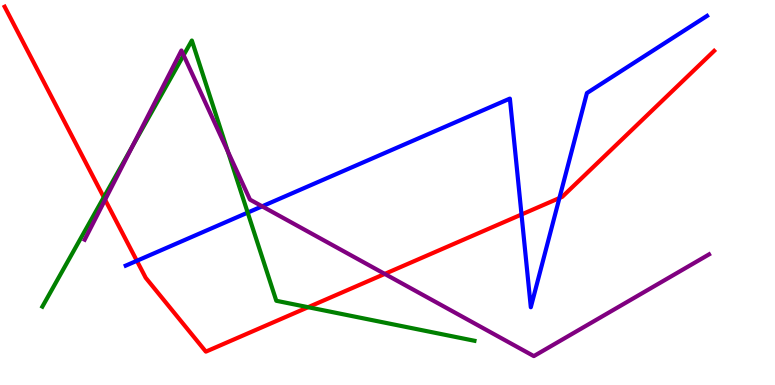[{'lines': ['blue', 'red'], 'intersections': [{'x': 1.77, 'y': 3.23}, {'x': 6.73, 'y': 4.43}, {'x': 7.22, 'y': 4.86}]}, {'lines': ['green', 'red'], 'intersections': [{'x': 1.34, 'y': 4.88}, {'x': 3.98, 'y': 2.02}]}, {'lines': ['purple', 'red'], 'intersections': [{'x': 1.36, 'y': 4.81}, {'x': 4.96, 'y': 2.89}]}, {'lines': ['blue', 'green'], 'intersections': [{'x': 3.2, 'y': 4.48}]}, {'lines': ['blue', 'purple'], 'intersections': [{'x': 3.38, 'y': 4.64}]}, {'lines': ['green', 'purple'], 'intersections': [{'x': 1.71, 'y': 6.21}, {'x': 2.37, 'y': 8.57}, {'x': 2.94, 'y': 6.07}]}]